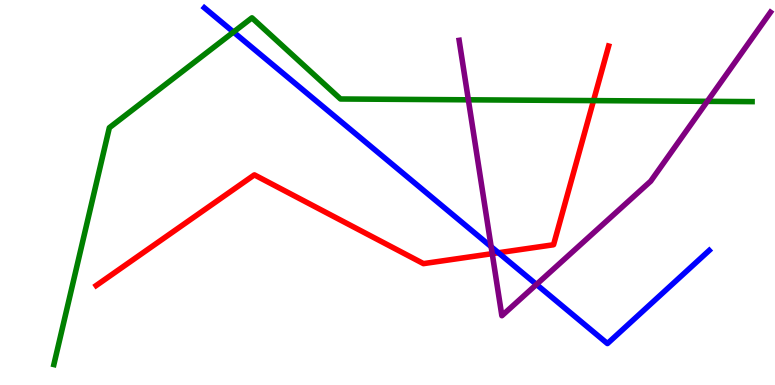[{'lines': ['blue', 'red'], 'intersections': [{'x': 6.43, 'y': 3.44}]}, {'lines': ['green', 'red'], 'intersections': [{'x': 7.66, 'y': 7.39}]}, {'lines': ['purple', 'red'], 'intersections': [{'x': 6.35, 'y': 3.41}]}, {'lines': ['blue', 'green'], 'intersections': [{'x': 3.01, 'y': 9.17}]}, {'lines': ['blue', 'purple'], 'intersections': [{'x': 6.34, 'y': 3.59}, {'x': 6.92, 'y': 2.61}]}, {'lines': ['green', 'purple'], 'intersections': [{'x': 6.04, 'y': 7.41}, {'x': 9.13, 'y': 7.37}]}]